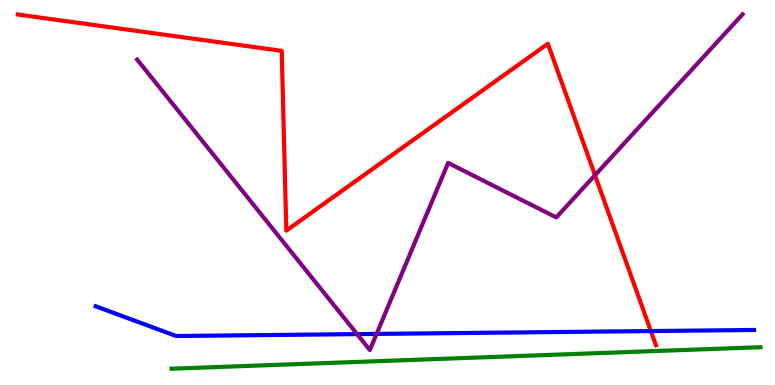[{'lines': ['blue', 'red'], 'intersections': [{'x': 8.4, 'y': 1.4}]}, {'lines': ['green', 'red'], 'intersections': []}, {'lines': ['purple', 'red'], 'intersections': [{'x': 7.68, 'y': 5.45}]}, {'lines': ['blue', 'green'], 'intersections': []}, {'lines': ['blue', 'purple'], 'intersections': [{'x': 4.61, 'y': 1.32}, {'x': 4.86, 'y': 1.33}]}, {'lines': ['green', 'purple'], 'intersections': []}]